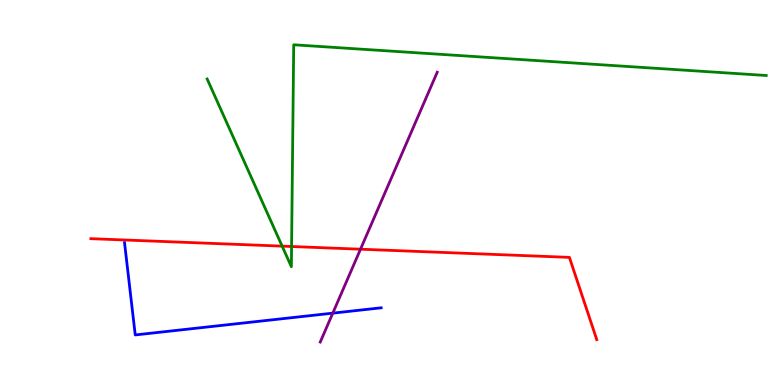[{'lines': ['blue', 'red'], 'intersections': []}, {'lines': ['green', 'red'], 'intersections': [{'x': 3.64, 'y': 3.61}, {'x': 3.76, 'y': 3.6}]}, {'lines': ['purple', 'red'], 'intersections': [{'x': 4.65, 'y': 3.53}]}, {'lines': ['blue', 'green'], 'intersections': []}, {'lines': ['blue', 'purple'], 'intersections': [{'x': 4.29, 'y': 1.87}]}, {'lines': ['green', 'purple'], 'intersections': []}]